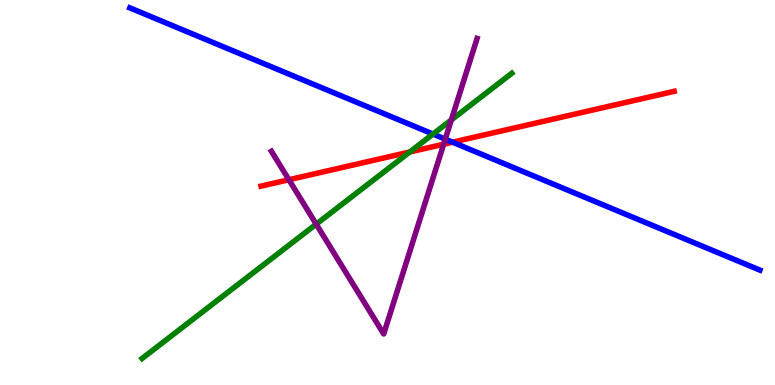[{'lines': ['blue', 'red'], 'intersections': [{'x': 5.84, 'y': 6.31}]}, {'lines': ['green', 'red'], 'intersections': [{'x': 5.29, 'y': 6.05}]}, {'lines': ['purple', 'red'], 'intersections': [{'x': 3.73, 'y': 5.33}, {'x': 5.72, 'y': 6.25}]}, {'lines': ['blue', 'green'], 'intersections': [{'x': 5.59, 'y': 6.52}]}, {'lines': ['blue', 'purple'], 'intersections': [{'x': 5.75, 'y': 6.39}]}, {'lines': ['green', 'purple'], 'intersections': [{'x': 4.08, 'y': 4.18}, {'x': 5.82, 'y': 6.89}]}]